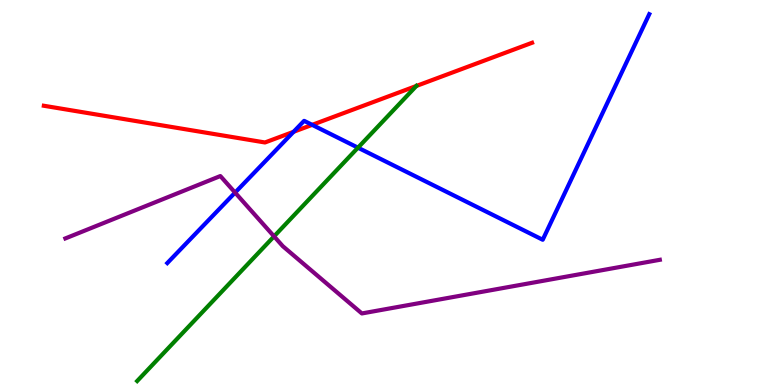[{'lines': ['blue', 'red'], 'intersections': [{'x': 3.79, 'y': 6.58}, {'x': 4.03, 'y': 6.76}]}, {'lines': ['green', 'red'], 'intersections': [{'x': 5.37, 'y': 7.77}]}, {'lines': ['purple', 'red'], 'intersections': []}, {'lines': ['blue', 'green'], 'intersections': [{'x': 4.62, 'y': 6.16}]}, {'lines': ['blue', 'purple'], 'intersections': [{'x': 3.03, 'y': 5.0}]}, {'lines': ['green', 'purple'], 'intersections': [{'x': 3.54, 'y': 3.86}]}]